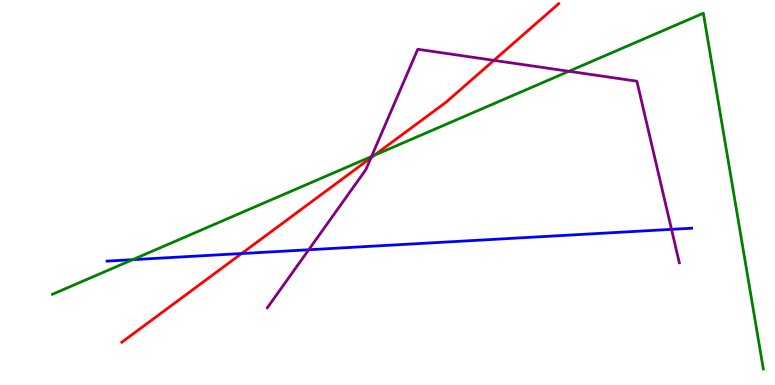[{'lines': ['blue', 'red'], 'intersections': [{'x': 3.12, 'y': 3.41}]}, {'lines': ['green', 'red'], 'intersections': [{'x': 4.83, 'y': 5.97}]}, {'lines': ['purple', 'red'], 'intersections': [{'x': 4.79, 'y': 5.9}, {'x': 6.37, 'y': 8.43}]}, {'lines': ['blue', 'green'], 'intersections': [{'x': 1.71, 'y': 3.26}]}, {'lines': ['blue', 'purple'], 'intersections': [{'x': 3.98, 'y': 3.51}, {'x': 8.66, 'y': 4.04}]}, {'lines': ['green', 'purple'], 'intersections': [{'x': 4.79, 'y': 5.93}, {'x': 7.34, 'y': 8.15}]}]